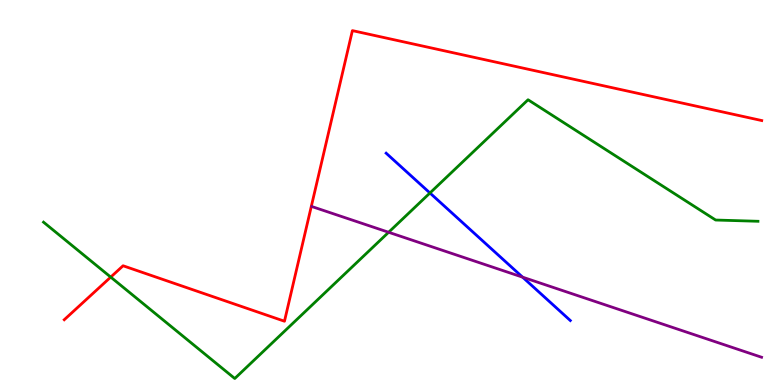[{'lines': ['blue', 'red'], 'intersections': []}, {'lines': ['green', 'red'], 'intersections': [{'x': 1.43, 'y': 2.8}]}, {'lines': ['purple', 'red'], 'intersections': []}, {'lines': ['blue', 'green'], 'intersections': [{'x': 5.55, 'y': 4.99}]}, {'lines': ['blue', 'purple'], 'intersections': [{'x': 6.74, 'y': 2.8}]}, {'lines': ['green', 'purple'], 'intersections': [{'x': 5.01, 'y': 3.97}]}]